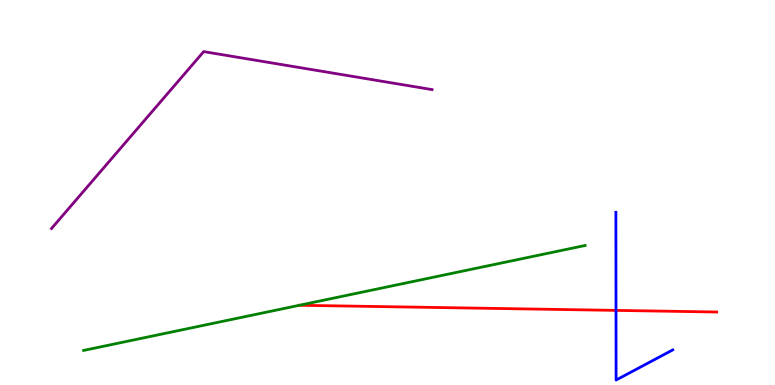[{'lines': ['blue', 'red'], 'intersections': [{'x': 7.95, 'y': 1.94}]}, {'lines': ['green', 'red'], 'intersections': [{'x': 3.86, 'y': 2.07}]}, {'lines': ['purple', 'red'], 'intersections': []}, {'lines': ['blue', 'green'], 'intersections': []}, {'lines': ['blue', 'purple'], 'intersections': []}, {'lines': ['green', 'purple'], 'intersections': []}]